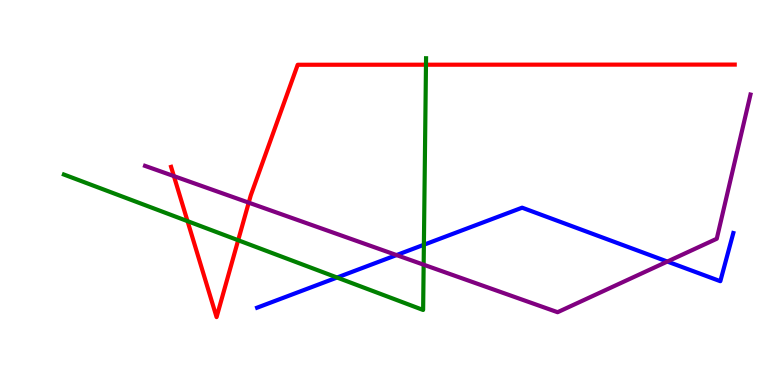[{'lines': ['blue', 'red'], 'intersections': []}, {'lines': ['green', 'red'], 'intersections': [{'x': 2.42, 'y': 4.26}, {'x': 3.07, 'y': 3.76}, {'x': 5.5, 'y': 8.32}]}, {'lines': ['purple', 'red'], 'intersections': [{'x': 2.24, 'y': 5.43}, {'x': 3.21, 'y': 4.74}]}, {'lines': ['blue', 'green'], 'intersections': [{'x': 4.35, 'y': 2.79}, {'x': 5.47, 'y': 3.64}]}, {'lines': ['blue', 'purple'], 'intersections': [{'x': 5.12, 'y': 3.37}, {'x': 8.61, 'y': 3.21}]}, {'lines': ['green', 'purple'], 'intersections': [{'x': 5.47, 'y': 3.12}]}]